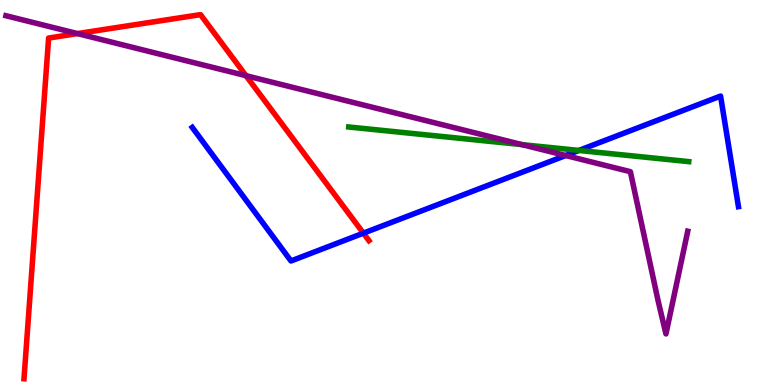[{'lines': ['blue', 'red'], 'intersections': [{'x': 4.69, 'y': 3.94}]}, {'lines': ['green', 'red'], 'intersections': []}, {'lines': ['purple', 'red'], 'intersections': [{'x': 1.0, 'y': 9.13}, {'x': 3.17, 'y': 8.03}]}, {'lines': ['blue', 'green'], 'intersections': [{'x': 7.47, 'y': 6.09}]}, {'lines': ['blue', 'purple'], 'intersections': [{'x': 7.3, 'y': 5.96}]}, {'lines': ['green', 'purple'], 'intersections': [{'x': 6.74, 'y': 6.24}]}]